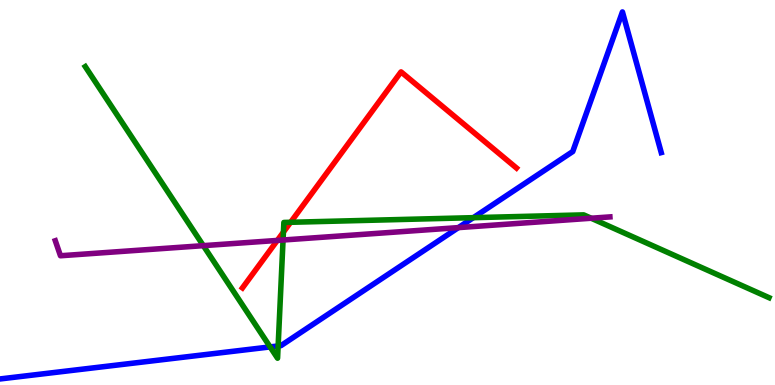[{'lines': ['blue', 'red'], 'intersections': []}, {'lines': ['green', 'red'], 'intersections': [{'x': 3.66, 'y': 3.97}, {'x': 3.75, 'y': 4.23}]}, {'lines': ['purple', 'red'], 'intersections': [{'x': 3.58, 'y': 3.76}]}, {'lines': ['blue', 'green'], 'intersections': [{'x': 3.49, 'y': 0.989}, {'x': 3.59, 'y': 1.01}, {'x': 6.11, 'y': 4.35}]}, {'lines': ['blue', 'purple'], 'intersections': [{'x': 5.91, 'y': 4.09}]}, {'lines': ['green', 'purple'], 'intersections': [{'x': 2.62, 'y': 3.62}, {'x': 3.65, 'y': 3.77}, {'x': 7.63, 'y': 4.33}]}]